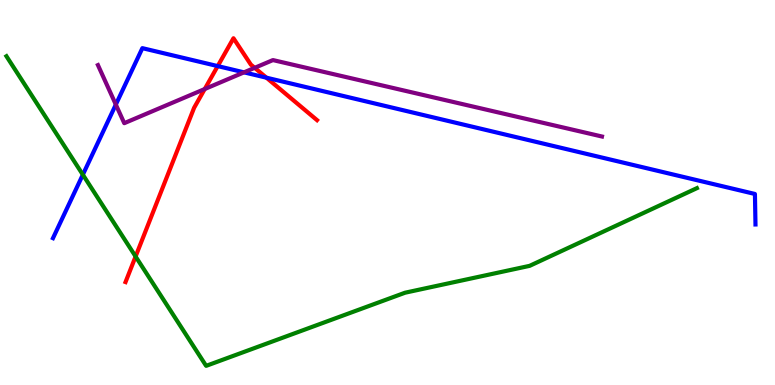[{'lines': ['blue', 'red'], 'intersections': [{'x': 2.81, 'y': 8.28}, {'x': 3.44, 'y': 7.98}]}, {'lines': ['green', 'red'], 'intersections': [{'x': 1.75, 'y': 3.34}]}, {'lines': ['purple', 'red'], 'intersections': [{'x': 2.64, 'y': 7.69}, {'x': 3.29, 'y': 8.24}]}, {'lines': ['blue', 'green'], 'intersections': [{'x': 1.07, 'y': 5.46}]}, {'lines': ['blue', 'purple'], 'intersections': [{'x': 1.49, 'y': 7.28}, {'x': 3.15, 'y': 8.12}]}, {'lines': ['green', 'purple'], 'intersections': []}]